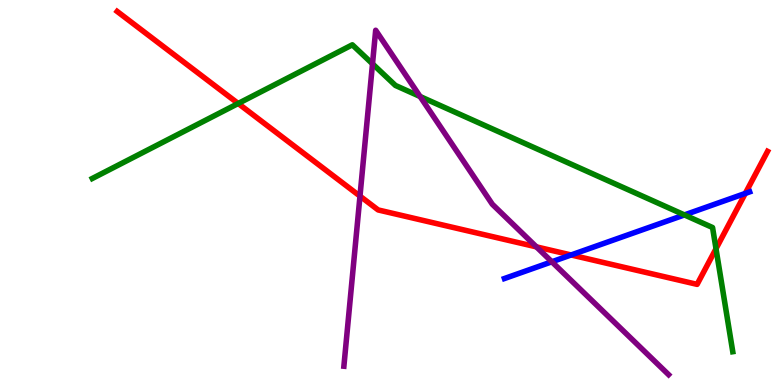[{'lines': ['blue', 'red'], 'intersections': [{'x': 7.37, 'y': 3.38}, {'x': 9.62, 'y': 4.98}]}, {'lines': ['green', 'red'], 'intersections': [{'x': 3.07, 'y': 7.31}, {'x': 9.24, 'y': 3.54}]}, {'lines': ['purple', 'red'], 'intersections': [{'x': 4.64, 'y': 4.91}, {'x': 6.92, 'y': 3.59}]}, {'lines': ['blue', 'green'], 'intersections': [{'x': 8.83, 'y': 4.42}]}, {'lines': ['blue', 'purple'], 'intersections': [{'x': 7.12, 'y': 3.2}]}, {'lines': ['green', 'purple'], 'intersections': [{'x': 4.81, 'y': 8.34}, {'x': 5.42, 'y': 7.49}]}]